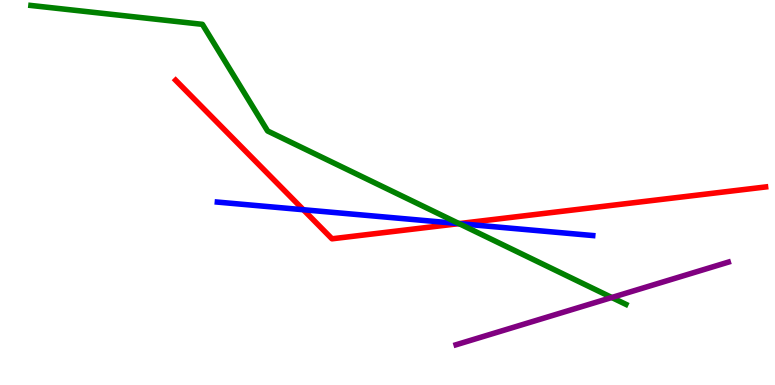[{'lines': ['blue', 'red'], 'intersections': [{'x': 3.91, 'y': 4.55}, {'x': 5.92, 'y': 4.19}]}, {'lines': ['green', 'red'], 'intersections': [{'x': 5.92, 'y': 4.19}]}, {'lines': ['purple', 'red'], 'intersections': []}, {'lines': ['blue', 'green'], 'intersections': [{'x': 5.92, 'y': 4.19}]}, {'lines': ['blue', 'purple'], 'intersections': []}, {'lines': ['green', 'purple'], 'intersections': [{'x': 7.89, 'y': 2.27}]}]